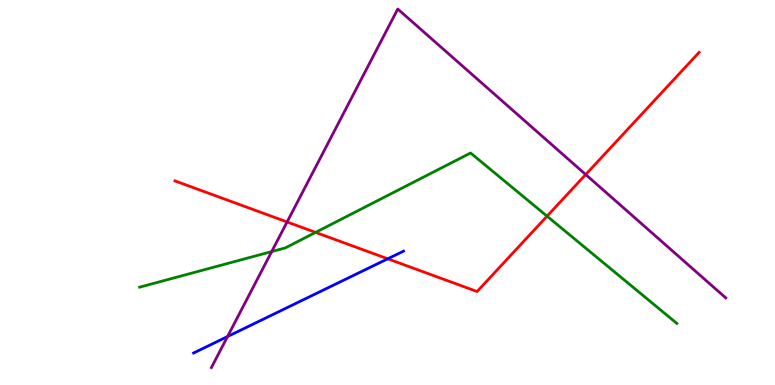[{'lines': ['blue', 'red'], 'intersections': [{'x': 5.0, 'y': 3.28}]}, {'lines': ['green', 'red'], 'intersections': [{'x': 4.07, 'y': 3.96}, {'x': 7.06, 'y': 4.38}]}, {'lines': ['purple', 'red'], 'intersections': [{'x': 3.7, 'y': 4.23}, {'x': 7.56, 'y': 5.47}]}, {'lines': ['blue', 'green'], 'intersections': []}, {'lines': ['blue', 'purple'], 'intersections': [{'x': 2.94, 'y': 1.26}]}, {'lines': ['green', 'purple'], 'intersections': [{'x': 3.51, 'y': 3.47}]}]